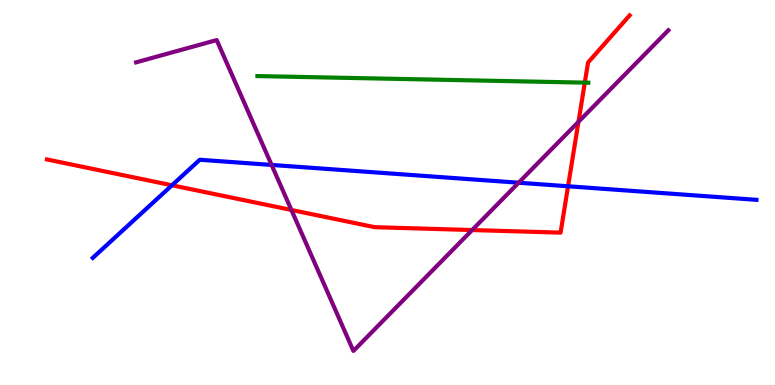[{'lines': ['blue', 'red'], 'intersections': [{'x': 2.22, 'y': 5.19}, {'x': 7.33, 'y': 5.16}]}, {'lines': ['green', 'red'], 'intersections': [{'x': 7.55, 'y': 7.85}]}, {'lines': ['purple', 'red'], 'intersections': [{'x': 3.76, 'y': 4.55}, {'x': 6.09, 'y': 4.02}, {'x': 7.46, 'y': 6.84}]}, {'lines': ['blue', 'green'], 'intersections': []}, {'lines': ['blue', 'purple'], 'intersections': [{'x': 3.5, 'y': 5.72}, {'x': 6.69, 'y': 5.25}]}, {'lines': ['green', 'purple'], 'intersections': []}]